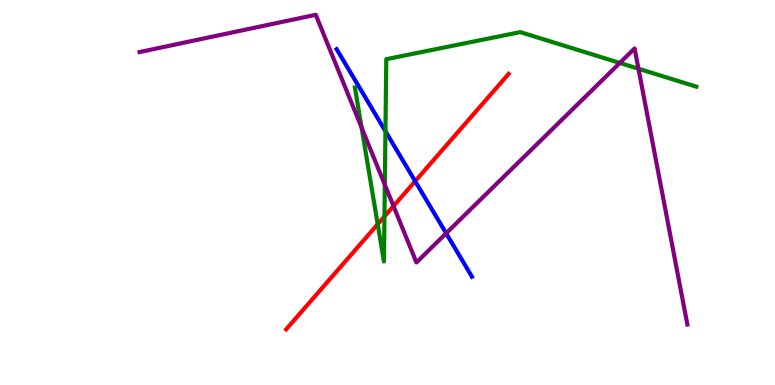[{'lines': ['blue', 'red'], 'intersections': [{'x': 5.36, 'y': 5.29}]}, {'lines': ['green', 'red'], 'intersections': [{'x': 4.87, 'y': 4.18}, {'x': 4.96, 'y': 4.38}]}, {'lines': ['purple', 'red'], 'intersections': [{'x': 5.08, 'y': 4.65}]}, {'lines': ['blue', 'green'], 'intersections': [{'x': 4.97, 'y': 6.59}]}, {'lines': ['blue', 'purple'], 'intersections': [{'x': 5.76, 'y': 3.94}]}, {'lines': ['green', 'purple'], 'intersections': [{'x': 4.67, 'y': 6.69}, {'x': 4.97, 'y': 5.2}, {'x': 8.0, 'y': 8.36}, {'x': 8.24, 'y': 8.22}]}]